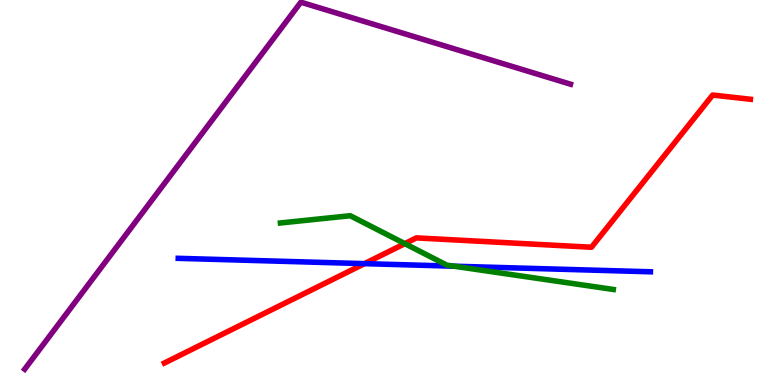[{'lines': ['blue', 'red'], 'intersections': [{'x': 4.7, 'y': 3.15}]}, {'lines': ['green', 'red'], 'intersections': [{'x': 5.22, 'y': 3.67}]}, {'lines': ['purple', 'red'], 'intersections': []}, {'lines': ['blue', 'green'], 'intersections': [{'x': 5.86, 'y': 3.09}]}, {'lines': ['blue', 'purple'], 'intersections': []}, {'lines': ['green', 'purple'], 'intersections': []}]